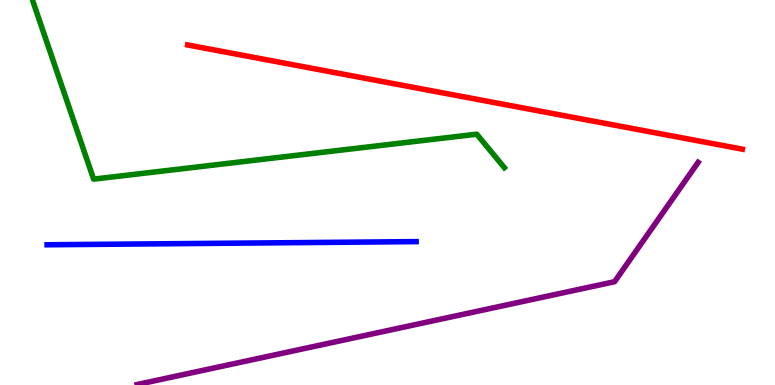[{'lines': ['blue', 'red'], 'intersections': []}, {'lines': ['green', 'red'], 'intersections': []}, {'lines': ['purple', 'red'], 'intersections': []}, {'lines': ['blue', 'green'], 'intersections': []}, {'lines': ['blue', 'purple'], 'intersections': []}, {'lines': ['green', 'purple'], 'intersections': []}]